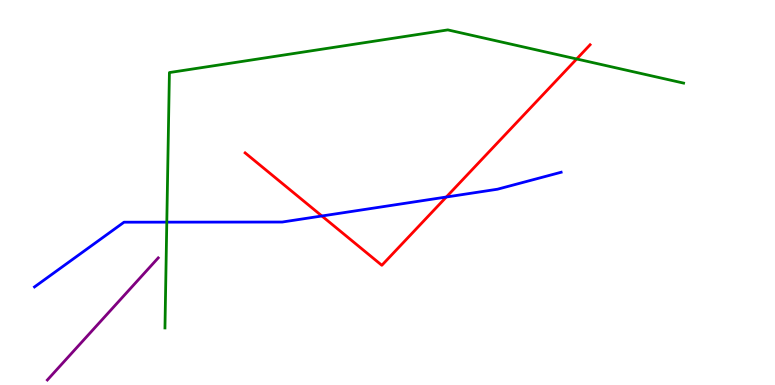[{'lines': ['blue', 'red'], 'intersections': [{'x': 4.15, 'y': 4.39}, {'x': 5.76, 'y': 4.88}]}, {'lines': ['green', 'red'], 'intersections': [{'x': 7.44, 'y': 8.47}]}, {'lines': ['purple', 'red'], 'intersections': []}, {'lines': ['blue', 'green'], 'intersections': [{'x': 2.15, 'y': 4.23}]}, {'lines': ['blue', 'purple'], 'intersections': []}, {'lines': ['green', 'purple'], 'intersections': []}]